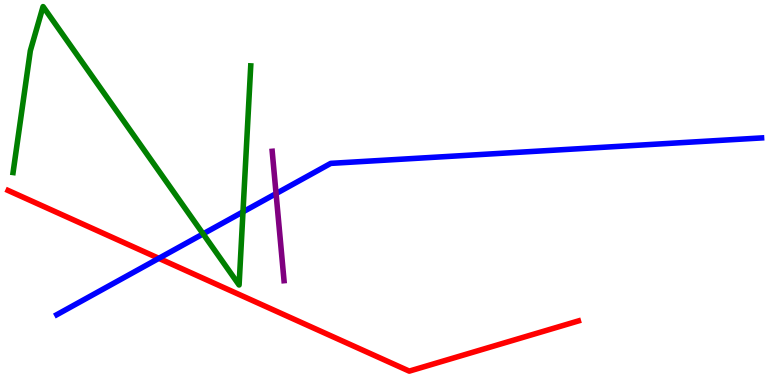[{'lines': ['blue', 'red'], 'intersections': [{'x': 2.05, 'y': 3.29}]}, {'lines': ['green', 'red'], 'intersections': []}, {'lines': ['purple', 'red'], 'intersections': []}, {'lines': ['blue', 'green'], 'intersections': [{'x': 2.62, 'y': 3.93}, {'x': 3.14, 'y': 4.5}]}, {'lines': ['blue', 'purple'], 'intersections': [{'x': 3.56, 'y': 4.97}]}, {'lines': ['green', 'purple'], 'intersections': []}]